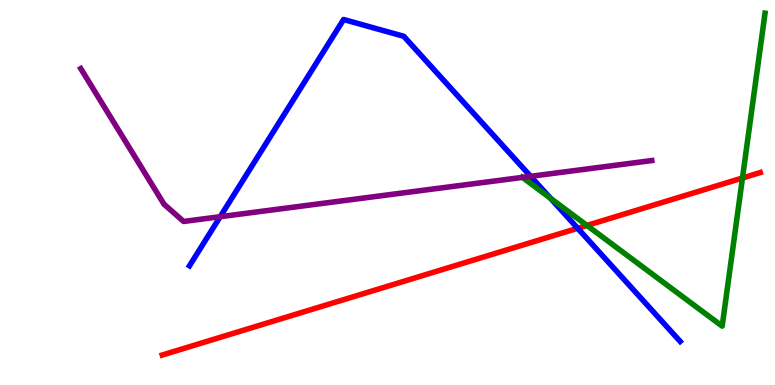[{'lines': ['blue', 'red'], 'intersections': [{'x': 7.45, 'y': 4.07}]}, {'lines': ['green', 'red'], 'intersections': [{'x': 7.57, 'y': 4.14}, {'x': 9.58, 'y': 5.38}]}, {'lines': ['purple', 'red'], 'intersections': []}, {'lines': ['blue', 'green'], 'intersections': [{'x': 7.1, 'y': 4.85}]}, {'lines': ['blue', 'purple'], 'intersections': [{'x': 2.84, 'y': 4.37}, {'x': 6.85, 'y': 5.42}]}, {'lines': ['green', 'purple'], 'intersections': [{'x': 6.74, 'y': 5.39}]}]